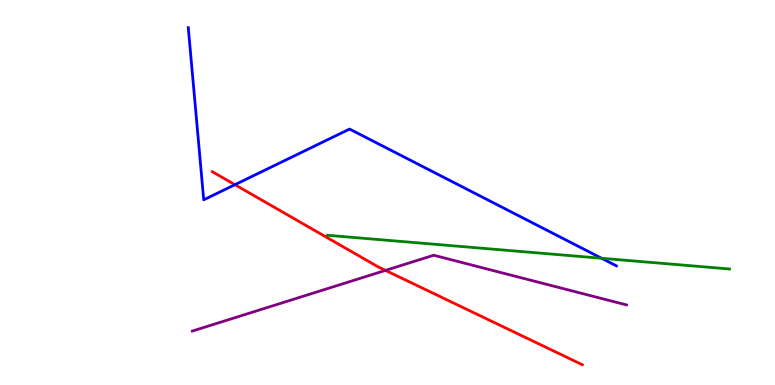[{'lines': ['blue', 'red'], 'intersections': [{'x': 3.03, 'y': 5.2}]}, {'lines': ['green', 'red'], 'intersections': []}, {'lines': ['purple', 'red'], 'intersections': [{'x': 4.97, 'y': 2.98}]}, {'lines': ['blue', 'green'], 'intersections': [{'x': 7.76, 'y': 3.29}]}, {'lines': ['blue', 'purple'], 'intersections': []}, {'lines': ['green', 'purple'], 'intersections': []}]